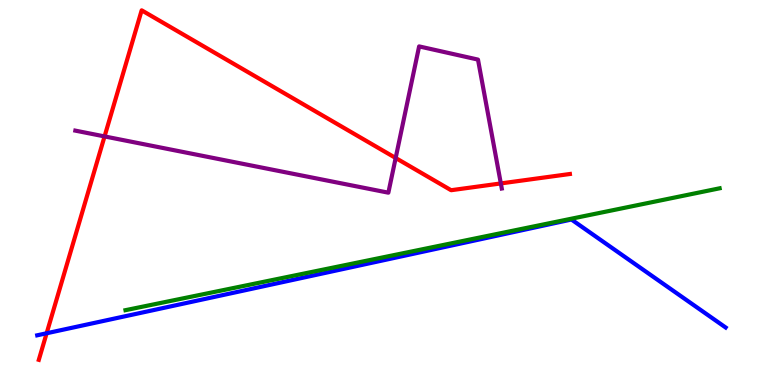[{'lines': ['blue', 'red'], 'intersections': [{'x': 0.602, 'y': 1.34}]}, {'lines': ['green', 'red'], 'intersections': []}, {'lines': ['purple', 'red'], 'intersections': [{'x': 1.35, 'y': 6.46}, {'x': 5.11, 'y': 5.9}, {'x': 6.46, 'y': 5.24}]}, {'lines': ['blue', 'green'], 'intersections': []}, {'lines': ['blue', 'purple'], 'intersections': []}, {'lines': ['green', 'purple'], 'intersections': []}]